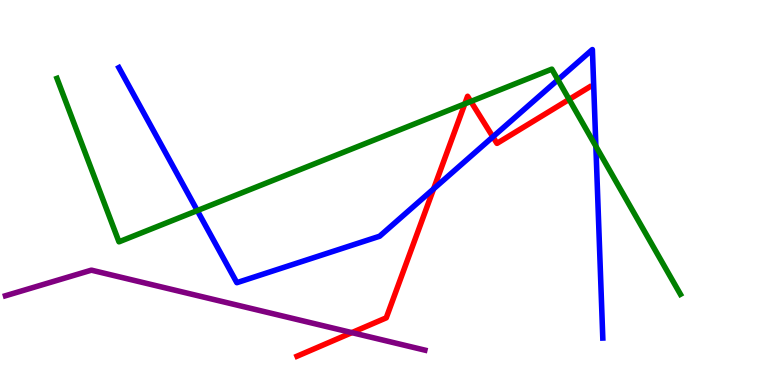[{'lines': ['blue', 'red'], 'intersections': [{'x': 5.59, 'y': 5.09}, {'x': 6.36, 'y': 6.45}]}, {'lines': ['green', 'red'], 'intersections': [{'x': 6.0, 'y': 7.3}, {'x': 6.08, 'y': 7.36}, {'x': 7.34, 'y': 7.42}]}, {'lines': ['purple', 'red'], 'intersections': [{'x': 4.54, 'y': 1.36}]}, {'lines': ['blue', 'green'], 'intersections': [{'x': 2.55, 'y': 4.53}, {'x': 7.2, 'y': 7.93}, {'x': 7.69, 'y': 6.2}]}, {'lines': ['blue', 'purple'], 'intersections': []}, {'lines': ['green', 'purple'], 'intersections': []}]